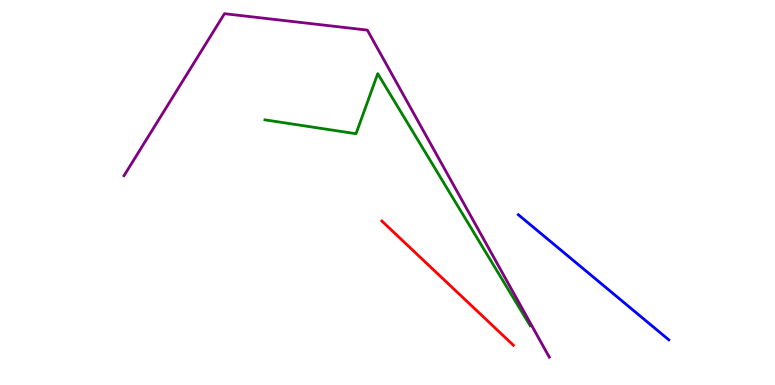[{'lines': ['blue', 'red'], 'intersections': []}, {'lines': ['green', 'red'], 'intersections': []}, {'lines': ['purple', 'red'], 'intersections': []}, {'lines': ['blue', 'green'], 'intersections': []}, {'lines': ['blue', 'purple'], 'intersections': []}, {'lines': ['green', 'purple'], 'intersections': []}]